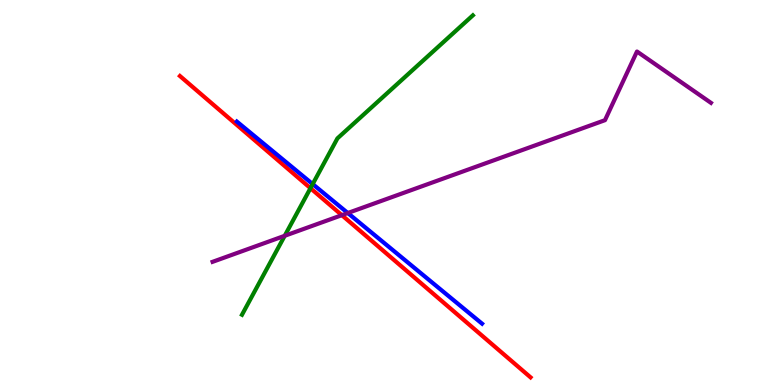[{'lines': ['blue', 'red'], 'intersections': []}, {'lines': ['green', 'red'], 'intersections': [{'x': 4.01, 'y': 5.11}]}, {'lines': ['purple', 'red'], 'intersections': [{'x': 4.41, 'y': 4.41}]}, {'lines': ['blue', 'green'], 'intersections': [{'x': 4.03, 'y': 5.22}]}, {'lines': ['blue', 'purple'], 'intersections': [{'x': 4.49, 'y': 4.47}]}, {'lines': ['green', 'purple'], 'intersections': [{'x': 3.67, 'y': 3.88}]}]